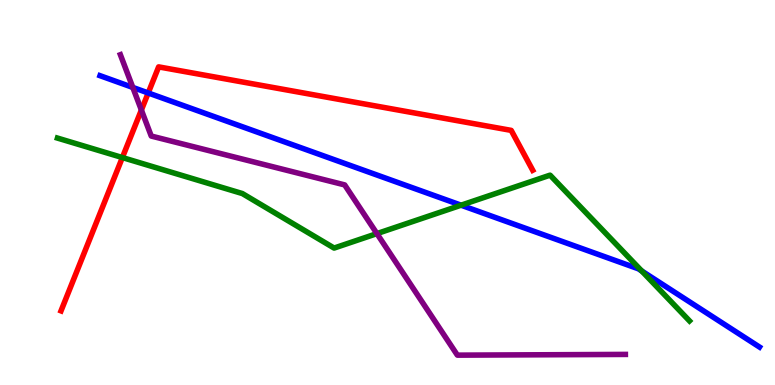[{'lines': ['blue', 'red'], 'intersections': [{'x': 1.91, 'y': 7.59}]}, {'lines': ['green', 'red'], 'intersections': [{'x': 1.58, 'y': 5.91}]}, {'lines': ['purple', 'red'], 'intersections': [{'x': 1.82, 'y': 7.14}]}, {'lines': ['blue', 'green'], 'intersections': [{'x': 5.95, 'y': 4.67}, {'x': 8.28, 'y': 2.96}]}, {'lines': ['blue', 'purple'], 'intersections': [{'x': 1.71, 'y': 7.73}]}, {'lines': ['green', 'purple'], 'intersections': [{'x': 4.86, 'y': 3.93}]}]